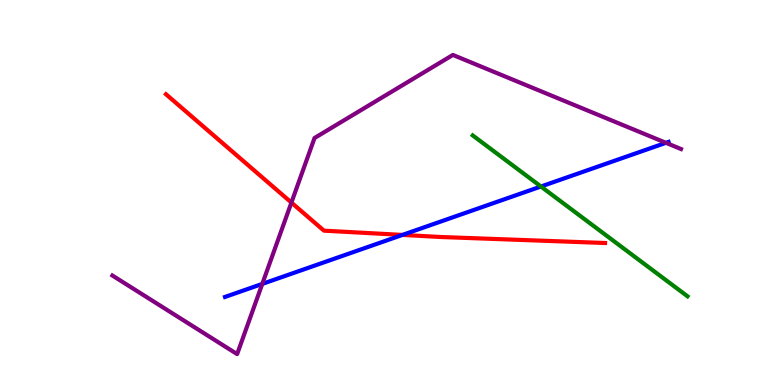[{'lines': ['blue', 'red'], 'intersections': [{'x': 5.19, 'y': 3.9}]}, {'lines': ['green', 'red'], 'intersections': []}, {'lines': ['purple', 'red'], 'intersections': [{'x': 3.76, 'y': 4.74}]}, {'lines': ['blue', 'green'], 'intersections': [{'x': 6.98, 'y': 5.16}]}, {'lines': ['blue', 'purple'], 'intersections': [{'x': 3.38, 'y': 2.63}, {'x': 8.59, 'y': 6.29}]}, {'lines': ['green', 'purple'], 'intersections': []}]